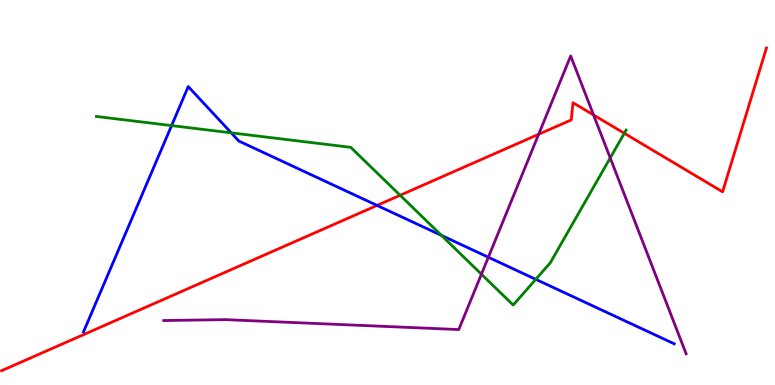[{'lines': ['blue', 'red'], 'intersections': [{'x': 4.87, 'y': 4.66}]}, {'lines': ['green', 'red'], 'intersections': [{'x': 5.16, 'y': 4.93}, {'x': 8.06, 'y': 6.54}]}, {'lines': ['purple', 'red'], 'intersections': [{'x': 6.95, 'y': 6.51}, {'x': 7.66, 'y': 7.01}]}, {'lines': ['blue', 'green'], 'intersections': [{'x': 2.21, 'y': 6.74}, {'x': 2.98, 'y': 6.55}, {'x': 5.7, 'y': 3.89}, {'x': 6.91, 'y': 2.74}]}, {'lines': ['blue', 'purple'], 'intersections': [{'x': 6.3, 'y': 3.32}]}, {'lines': ['green', 'purple'], 'intersections': [{'x': 6.21, 'y': 2.88}, {'x': 7.87, 'y': 5.9}]}]